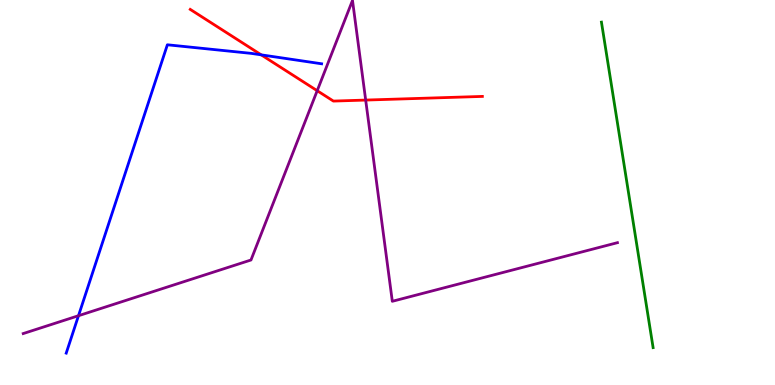[{'lines': ['blue', 'red'], 'intersections': [{'x': 3.37, 'y': 8.58}]}, {'lines': ['green', 'red'], 'intersections': []}, {'lines': ['purple', 'red'], 'intersections': [{'x': 4.09, 'y': 7.64}, {'x': 4.72, 'y': 7.4}]}, {'lines': ['blue', 'green'], 'intersections': []}, {'lines': ['blue', 'purple'], 'intersections': [{'x': 1.01, 'y': 1.8}]}, {'lines': ['green', 'purple'], 'intersections': []}]